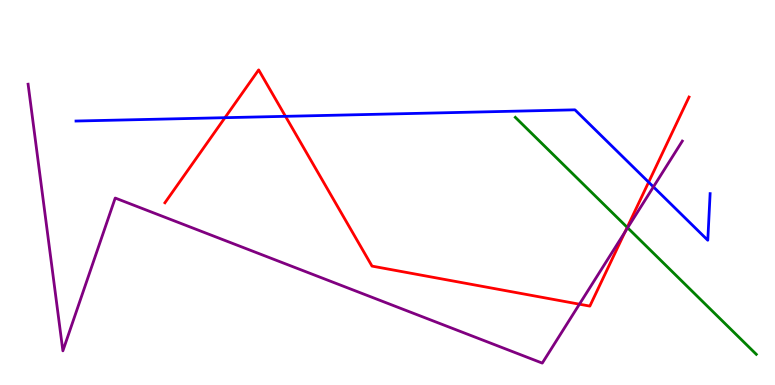[{'lines': ['blue', 'red'], 'intersections': [{'x': 2.9, 'y': 6.94}, {'x': 3.68, 'y': 6.98}, {'x': 8.37, 'y': 5.27}]}, {'lines': ['green', 'red'], 'intersections': [{'x': 8.09, 'y': 4.09}]}, {'lines': ['purple', 'red'], 'intersections': [{'x': 7.48, 'y': 2.1}, {'x': 8.07, 'y': 3.98}]}, {'lines': ['blue', 'green'], 'intersections': []}, {'lines': ['blue', 'purple'], 'intersections': [{'x': 8.43, 'y': 5.15}]}, {'lines': ['green', 'purple'], 'intersections': [{'x': 8.1, 'y': 4.08}]}]